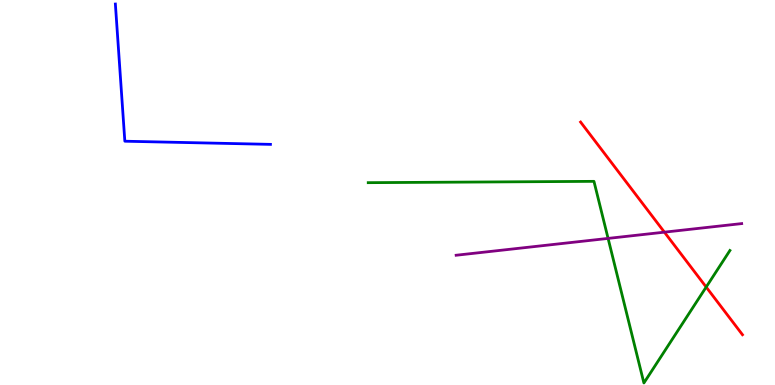[{'lines': ['blue', 'red'], 'intersections': []}, {'lines': ['green', 'red'], 'intersections': [{'x': 9.11, 'y': 2.54}]}, {'lines': ['purple', 'red'], 'intersections': [{'x': 8.57, 'y': 3.97}]}, {'lines': ['blue', 'green'], 'intersections': []}, {'lines': ['blue', 'purple'], 'intersections': []}, {'lines': ['green', 'purple'], 'intersections': [{'x': 7.85, 'y': 3.81}]}]